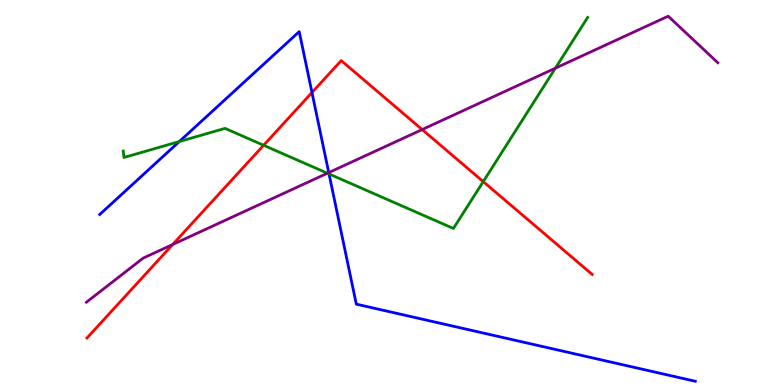[{'lines': ['blue', 'red'], 'intersections': [{'x': 4.03, 'y': 7.6}]}, {'lines': ['green', 'red'], 'intersections': [{'x': 3.4, 'y': 6.23}, {'x': 6.24, 'y': 5.28}]}, {'lines': ['purple', 'red'], 'intersections': [{'x': 2.23, 'y': 3.65}, {'x': 5.45, 'y': 6.63}]}, {'lines': ['blue', 'green'], 'intersections': [{'x': 2.31, 'y': 6.32}, {'x': 4.25, 'y': 5.48}]}, {'lines': ['blue', 'purple'], 'intersections': [{'x': 4.24, 'y': 5.52}]}, {'lines': ['green', 'purple'], 'intersections': [{'x': 4.22, 'y': 5.5}, {'x': 7.17, 'y': 8.23}]}]